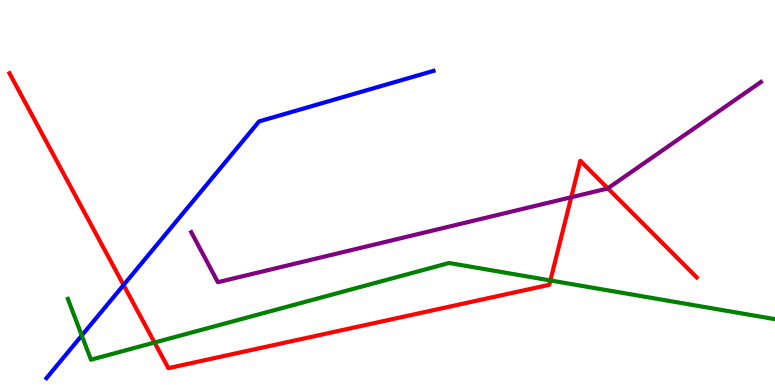[{'lines': ['blue', 'red'], 'intersections': [{'x': 1.59, 'y': 2.6}]}, {'lines': ['green', 'red'], 'intersections': [{'x': 1.99, 'y': 1.1}, {'x': 7.1, 'y': 2.72}]}, {'lines': ['purple', 'red'], 'intersections': [{'x': 7.37, 'y': 4.88}, {'x': 7.84, 'y': 5.11}]}, {'lines': ['blue', 'green'], 'intersections': [{'x': 1.06, 'y': 1.29}]}, {'lines': ['blue', 'purple'], 'intersections': []}, {'lines': ['green', 'purple'], 'intersections': []}]